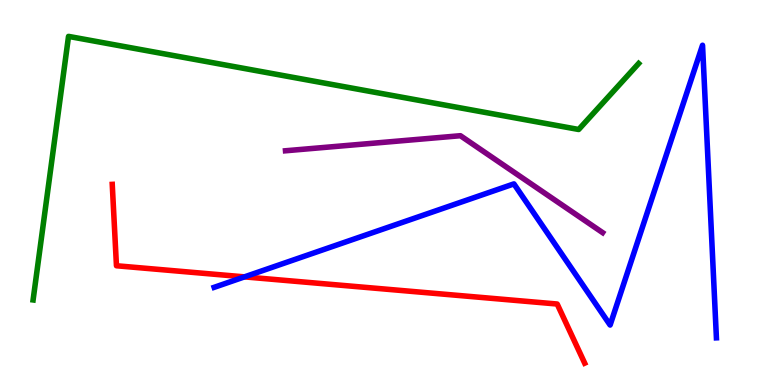[{'lines': ['blue', 'red'], 'intersections': [{'x': 3.15, 'y': 2.81}]}, {'lines': ['green', 'red'], 'intersections': []}, {'lines': ['purple', 'red'], 'intersections': []}, {'lines': ['blue', 'green'], 'intersections': []}, {'lines': ['blue', 'purple'], 'intersections': []}, {'lines': ['green', 'purple'], 'intersections': []}]